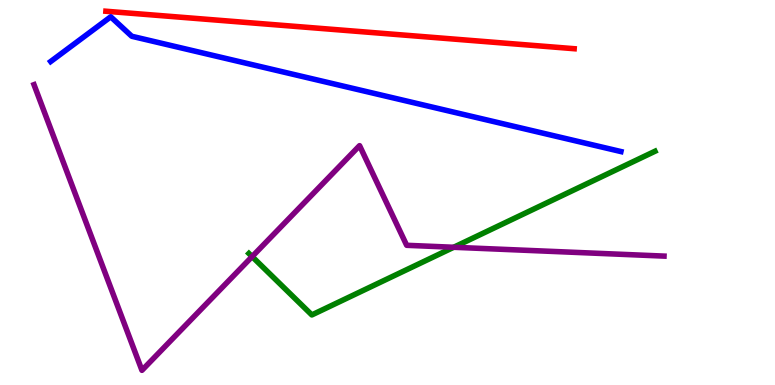[{'lines': ['blue', 'red'], 'intersections': []}, {'lines': ['green', 'red'], 'intersections': []}, {'lines': ['purple', 'red'], 'intersections': []}, {'lines': ['blue', 'green'], 'intersections': []}, {'lines': ['blue', 'purple'], 'intersections': []}, {'lines': ['green', 'purple'], 'intersections': [{'x': 3.25, 'y': 3.34}, {'x': 5.85, 'y': 3.58}]}]